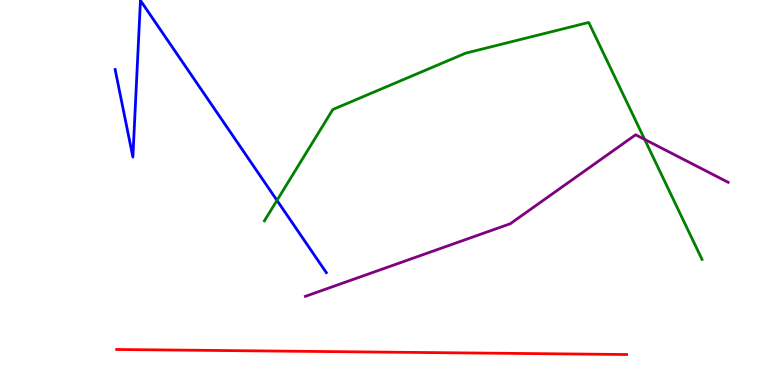[{'lines': ['blue', 'red'], 'intersections': []}, {'lines': ['green', 'red'], 'intersections': []}, {'lines': ['purple', 'red'], 'intersections': []}, {'lines': ['blue', 'green'], 'intersections': [{'x': 3.57, 'y': 4.8}]}, {'lines': ['blue', 'purple'], 'intersections': []}, {'lines': ['green', 'purple'], 'intersections': [{'x': 8.32, 'y': 6.38}]}]